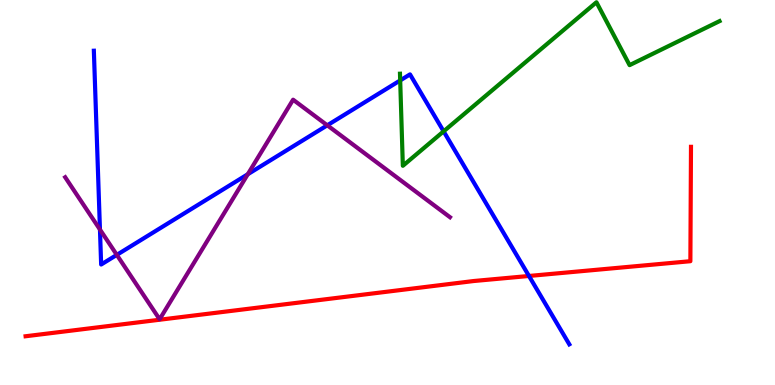[{'lines': ['blue', 'red'], 'intersections': [{'x': 6.83, 'y': 2.83}]}, {'lines': ['green', 'red'], 'intersections': []}, {'lines': ['purple', 'red'], 'intersections': []}, {'lines': ['blue', 'green'], 'intersections': [{'x': 5.16, 'y': 7.91}, {'x': 5.72, 'y': 6.59}]}, {'lines': ['blue', 'purple'], 'intersections': [{'x': 1.29, 'y': 4.04}, {'x': 1.51, 'y': 3.38}, {'x': 3.2, 'y': 5.47}, {'x': 4.22, 'y': 6.75}]}, {'lines': ['green', 'purple'], 'intersections': []}]